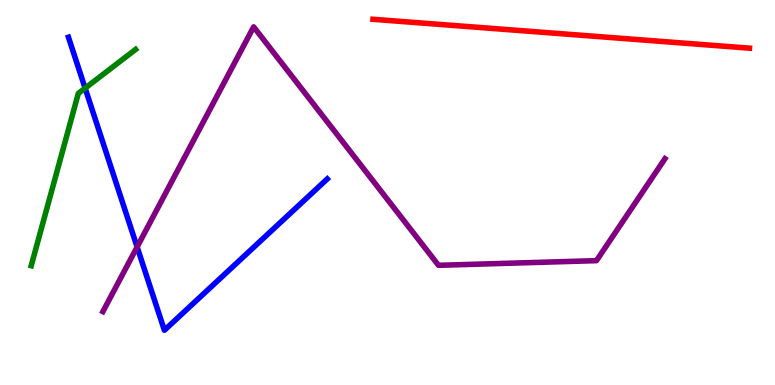[{'lines': ['blue', 'red'], 'intersections': []}, {'lines': ['green', 'red'], 'intersections': []}, {'lines': ['purple', 'red'], 'intersections': []}, {'lines': ['blue', 'green'], 'intersections': [{'x': 1.1, 'y': 7.71}]}, {'lines': ['blue', 'purple'], 'intersections': [{'x': 1.77, 'y': 3.59}]}, {'lines': ['green', 'purple'], 'intersections': []}]